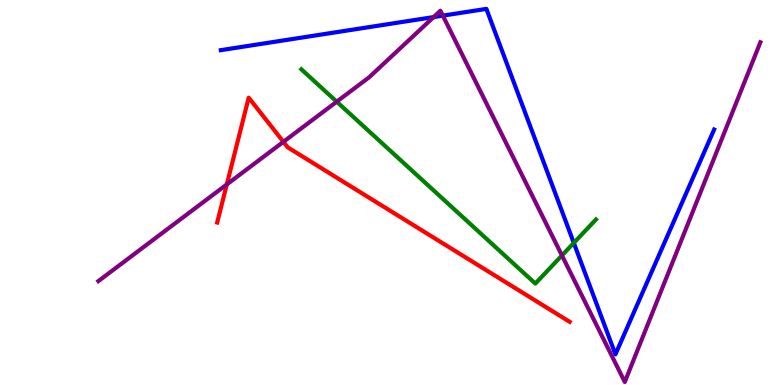[{'lines': ['blue', 'red'], 'intersections': []}, {'lines': ['green', 'red'], 'intersections': []}, {'lines': ['purple', 'red'], 'intersections': [{'x': 2.93, 'y': 5.21}, {'x': 3.66, 'y': 6.32}]}, {'lines': ['blue', 'green'], 'intersections': [{'x': 7.4, 'y': 3.69}]}, {'lines': ['blue', 'purple'], 'intersections': [{'x': 5.6, 'y': 9.56}, {'x': 5.71, 'y': 9.59}]}, {'lines': ['green', 'purple'], 'intersections': [{'x': 4.34, 'y': 7.36}, {'x': 7.25, 'y': 3.37}]}]